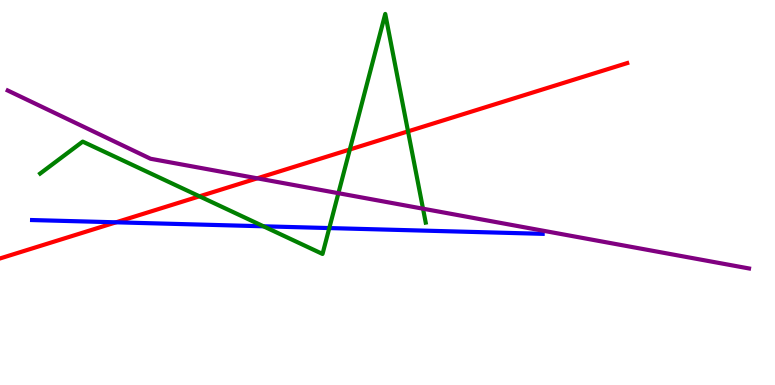[{'lines': ['blue', 'red'], 'intersections': [{'x': 1.5, 'y': 4.23}]}, {'lines': ['green', 'red'], 'intersections': [{'x': 2.57, 'y': 4.9}, {'x': 4.51, 'y': 6.12}, {'x': 5.26, 'y': 6.59}]}, {'lines': ['purple', 'red'], 'intersections': [{'x': 3.32, 'y': 5.37}]}, {'lines': ['blue', 'green'], 'intersections': [{'x': 3.4, 'y': 4.12}, {'x': 4.25, 'y': 4.08}]}, {'lines': ['blue', 'purple'], 'intersections': []}, {'lines': ['green', 'purple'], 'intersections': [{'x': 4.37, 'y': 4.98}, {'x': 5.46, 'y': 4.58}]}]